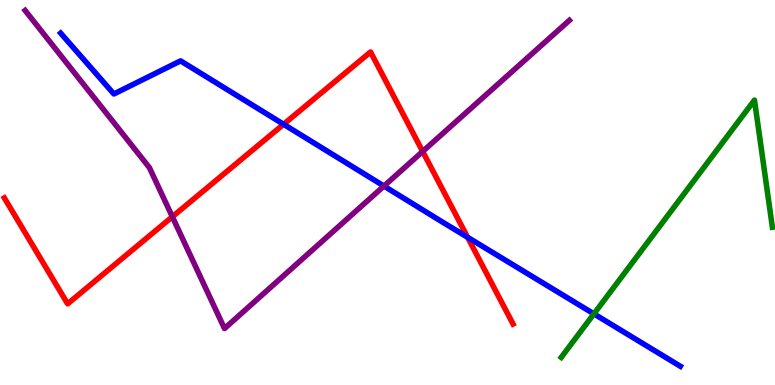[{'lines': ['blue', 'red'], 'intersections': [{'x': 3.66, 'y': 6.77}, {'x': 6.03, 'y': 3.84}]}, {'lines': ['green', 'red'], 'intersections': []}, {'lines': ['purple', 'red'], 'intersections': [{'x': 2.22, 'y': 4.37}, {'x': 5.45, 'y': 6.07}]}, {'lines': ['blue', 'green'], 'intersections': [{'x': 7.66, 'y': 1.85}]}, {'lines': ['blue', 'purple'], 'intersections': [{'x': 4.95, 'y': 5.17}]}, {'lines': ['green', 'purple'], 'intersections': []}]